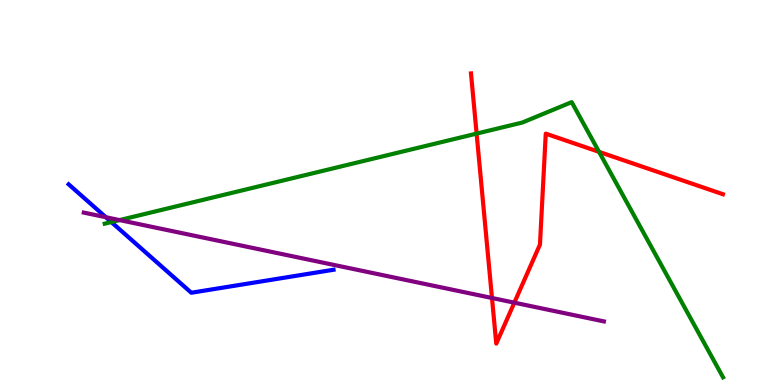[{'lines': ['blue', 'red'], 'intersections': []}, {'lines': ['green', 'red'], 'intersections': [{'x': 6.15, 'y': 6.53}, {'x': 7.73, 'y': 6.06}]}, {'lines': ['purple', 'red'], 'intersections': [{'x': 6.35, 'y': 2.26}, {'x': 6.64, 'y': 2.14}]}, {'lines': ['blue', 'green'], 'intersections': [{'x': 1.44, 'y': 4.23}]}, {'lines': ['blue', 'purple'], 'intersections': [{'x': 1.37, 'y': 4.36}]}, {'lines': ['green', 'purple'], 'intersections': [{'x': 1.54, 'y': 4.28}]}]